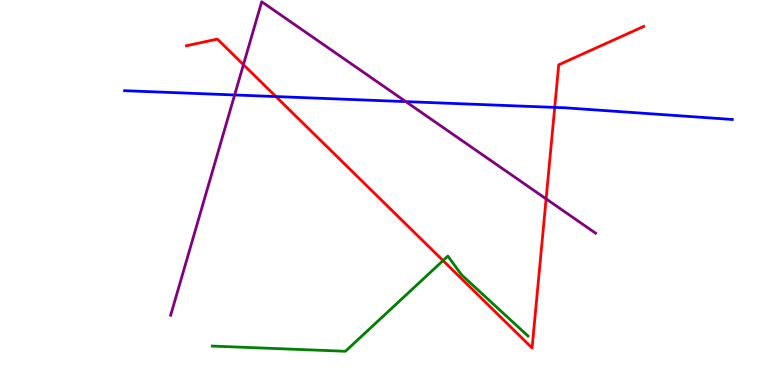[{'lines': ['blue', 'red'], 'intersections': [{'x': 3.56, 'y': 7.49}, {'x': 7.16, 'y': 7.21}]}, {'lines': ['green', 'red'], 'intersections': [{'x': 5.72, 'y': 3.23}]}, {'lines': ['purple', 'red'], 'intersections': [{'x': 3.14, 'y': 8.32}, {'x': 7.05, 'y': 4.83}]}, {'lines': ['blue', 'green'], 'intersections': []}, {'lines': ['blue', 'purple'], 'intersections': [{'x': 3.03, 'y': 7.53}, {'x': 5.24, 'y': 7.36}]}, {'lines': ['green', 'purple'], 'intersections': []}]